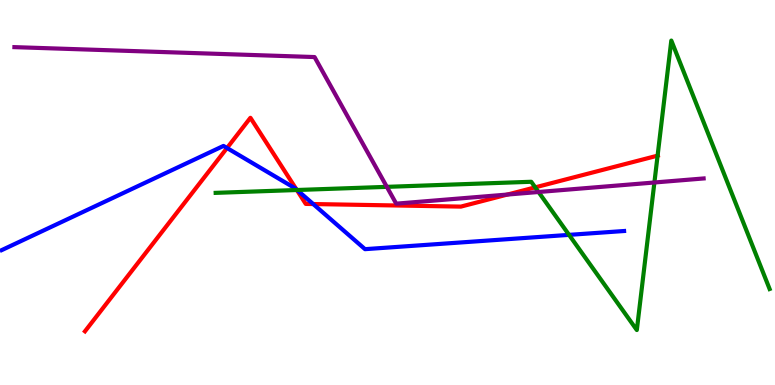[{'lines': ['blue', 'red'], 'intersections': [{'x': 2.93, 'y': 6.16}, {'x': 3.83, 'y': 5.08}, {'x': 4.04, 'y': 4.7}]}, {'lines': ['green', 'red'], 'intersections': [{'x': 3.83, 'y': 5.06}, {'x': 6.91, 'y': 5.13}, {'x': 8.49, 'y': 5.96}]}, {'lines': ['purple', 'red'], 'intersections': [{'x': 6.55, 'y': 4.95}]}, {'lines': ['blue', 'green'], 'intersections': [{'x': 3.83, 'y': 5.06}, {'x': 7.34, 'y': 3.9}]}, {'lines': ['blue', 'purple'], 'intersections': []}, {'lines': ['green', 'purple'], 'intersections': [{'x': 4.99, 'y': 5.15}, {'x': 6.95, 'y': 5.01}, {'x': 8.44, 'y': 5.26}]}]